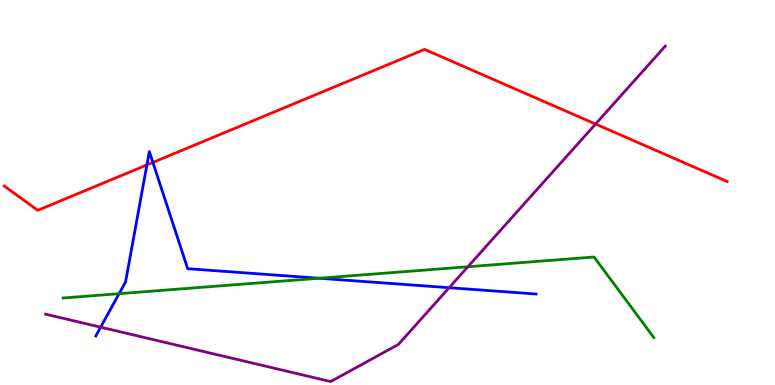[{'lines': ['blue', 'red'], 'intersections': [{'x': 1.9, 'y': 5.72}, {'x': 1.97, 'y': 5.78}]}, {'lines': ['green', 'red'], 'intersections': []}, {'lines': ['purple', 'red'], 'intersections': [{'x': 7.68, 'y': 6.78}]}, {'lines': ['blue', 'green'], 'intersections': [{'x': 1.54, 'y': 2.37}, {'x': 4.12, 'y': 2.77}]}, {'lines': ['blue', 'purple'], 'intersections': [{'x': 1.3, 'y': 1.5}, {'x': 5.8, 'y': 2.53}]}, {'lines': ['green', 'purple'], 'intersections': [{'x': 6.04, 'y': 3.07}]}]